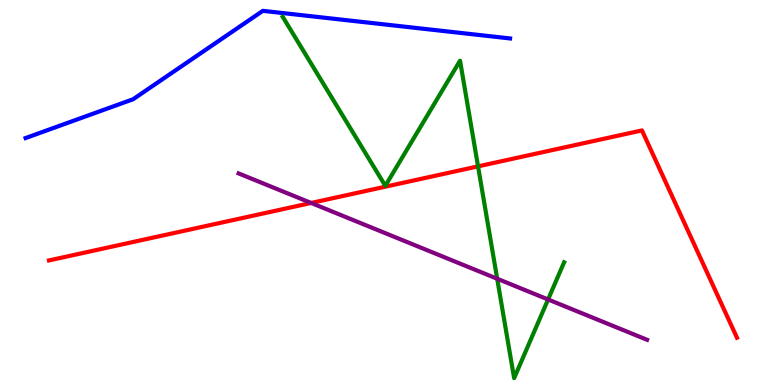[{'lines': ['blue', 'red'], 'intersections': []}, {'lines': ['green', 'red'], 'intersections': [{'x': 6.17, 'y': 5.68}]}, {'lines': ['purple', 'red'], 'intersections': [{'x': 4.01, 'y': 4.73}]}, {'lines': ['blue', 'green'], 'intersections': []}, {'lines': ['blue', 'purple'], 'intersections': []}, {'lines': ['green', 'purple'], 'intersections': [{'x': 6.42, 'y': 2.76}, {'x': 7.07, 'y': 2.22}]}]